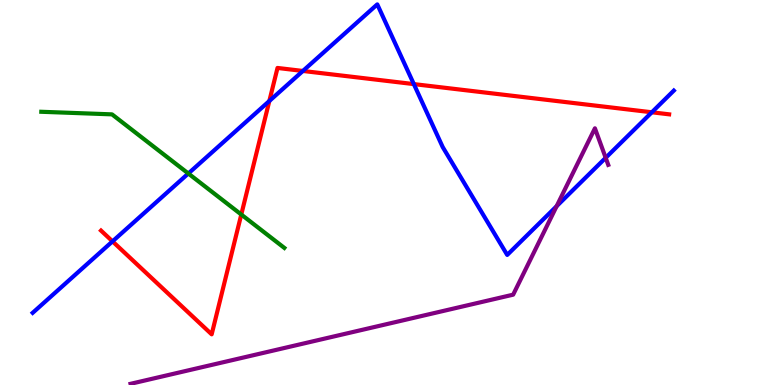[{'lines': ['blue', 'red'], 'intersections': [{'x': 1.45, 'y': 3.73}, {'x': 3.48, 'y': 7.38}, {'x': 3.91, 'y': 8.16}, {'x': 5.34, 'y': 7.82}, {'x': 8.41, 'y': 7.08}]}, {'lines': ['green', 'red'], 'intersections': [{'x': 3.11, 'y': 4.43}]}, {'lines': ['purple', 'red'], 'intersections': []}, {'lines': ['blue', 'green'], 'intersections': [{'x': 2.43, 'y': 5.49}]}, {'lines': ['blue', 'purple'], 'intersections': [{'x': 7.18, 'y': 4.64}, {'x': 7.82, 'y': 5.9}]}, {'lines': ['green', 'purple'], 'intersections': []}]